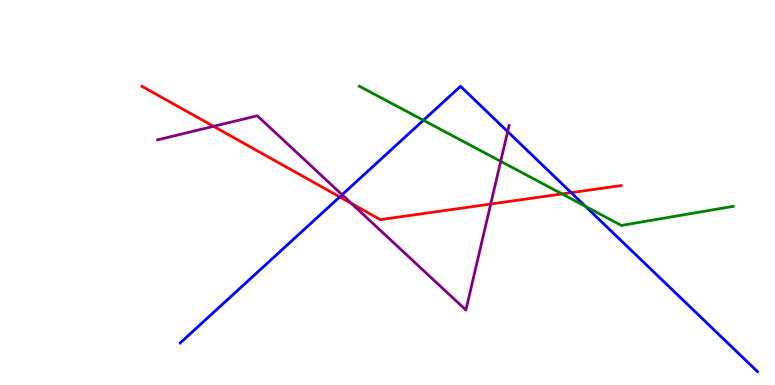[{'lines': ['blue', 'red'], 'intersections': [{'x': 4.38, 'y': 4.89}, {'x': 7.37, 'y': 5.0}]}, {'lines': ['green', 'red'], 'intersections': [{'x': 7.25, 'y': 4.96}]}, {'lines': ['purple', 'red'], 'intersections': [{'x': 2.75, 'y': 6.72}, {'x': 4.54, 'y': 4.71}, {'x': 6.33, 'y': 4.7}]}, {'lines': ['blue', 'green'], 'intersections': [{'x': 5.46, 'y': 6.88}, {'x': 7.55, 'y': 4.64}]}, {'lines': ['blue', 'purple'], 'intersections': [{'x': 4.41, 'y': 4.94}, {'x': 6.55, 'y': 6.58}]}, {'lines': ['green', 'purple'], 'intersections': [{'x': 6.46, 'y': 5.81}]}]